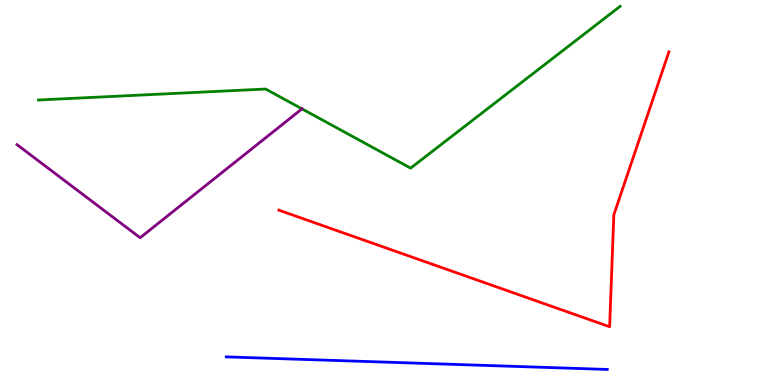[{'lines': ['blue', 'red'], 'intersections': []}, {'lines': ['green', 'red'], 'intersections': []}, {'lines': ['purple', 'red'], 'intersections': []}, {'lines': ['blue', 'green'], 'intersections': []}, {'lines': ['blue', 'purple'], 'intersections': []}, {'lines': ['green', 'purple'], 'intersections': [{'x': 3.9, 'y': 7.17}]}]